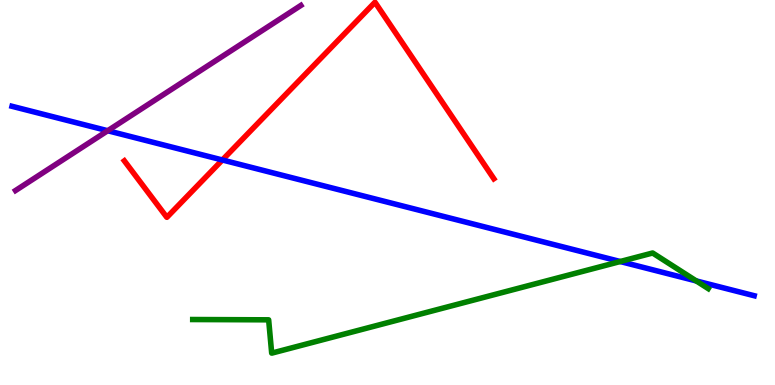[{'lines': ['blue', 'red'], 'intersections': [{'x': 2.87, 'y': 5.84}]}, {'lines': ['green', 'red'], 'intersections': []}, {'lines': ['purple', 'red'], 'intersections': []}, {'lines': ['blue', 'green'], 'intersections': [{'x': 8.0, 'y': 3.21}, {'x': 8.98, 'y': 2.7}]}, {'lines': ['blue', 'purple'], 'intersections': [{'x': 1.39, 'y': 6.6}]}, {'lines': ['green', 'purple'], 'intersections': []}]